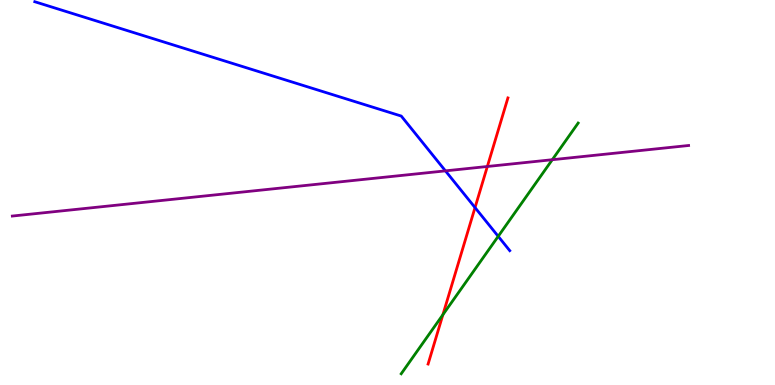[{'lines': ['blue', 'red'], 'intersections': [{'x': 6.13, 'y': 4.61}]}, {'lines': ['green', 'red'], 'intersections': [{'x': 5.71, 'y': 1.83}]}, {'lines': ['purple', 'red'], 'intersections': [{'x': 6.29, 'y': 5.68}]}, {'lines': ['blue', 'green'], 'intersections': [{'x': 6.43, 'y': 3.86}]}, {'lines': ['blue', 'purple'], 'intersections': [{'x': 5.75, 'y': 5.56}]}, {'lines': ['green', 'purple'], 'intersections': [{'x': 7.13, 'y': 5.85}]}]